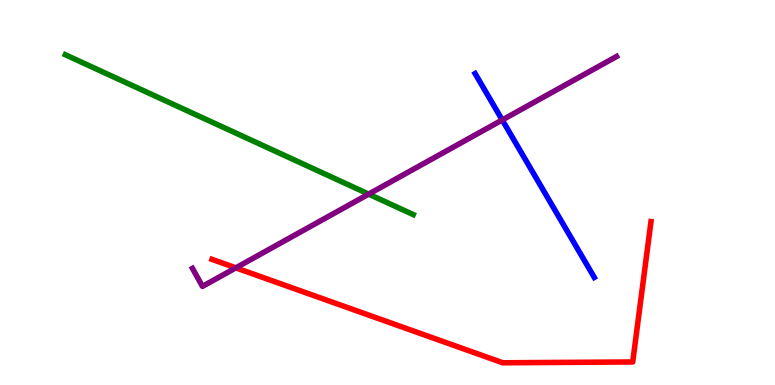[{'lines': ['blue', 'red'], 'intersections': []}, {'lines': ['green', 'red'], 'intersections': []}, {'lines': ['purple', 'red'], 'intersections': [{'x': 3.04, 'y': 3.04}]}, {'lines': ['blue', 'green'], 'intersections': []}, {'lines': ['blue', 'purple'], 'intersections': [{'x': 6.48, 'y': 6.88}]}, {'lines': ['green', 'purple'], 'intersections': [{'x': 4.76, 'y': 4.96}]}]